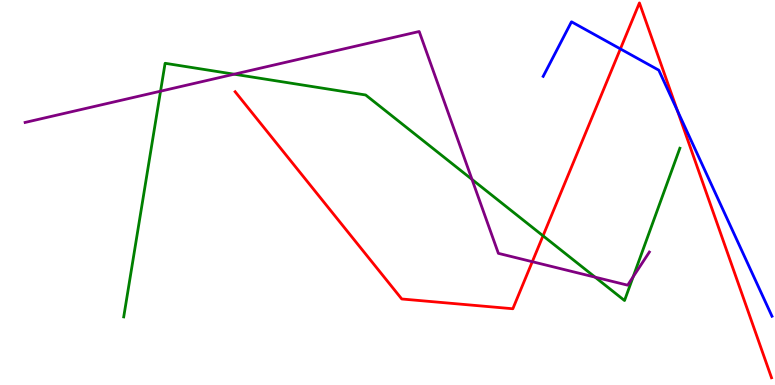[{'lines': ['blue', 'red'], 'intersections': [{'x': 8.01, 'y': 8.73}, {'x': 8.74, 'y': 7.13}]}, {'lines': ['green', 'red'], 'intersections': [{'x': 7.01, 'y': 3.87}]}, {'lines': ['purple', 'red'], 'intersections': [{'x': 6.87, 'y': 3.2}]}, {'lines': ['blue', 'green'], 'intersections': []}, {'lines': ['blue', 'purple'], 'intersections': []}, {'lines': ['green', 'purple'], 'intersections': [{'x': 2.07, 'y': 7.63}, {'x': 3.02, 'y': 8.07}, {'x': 6.09, 'y': 5.34}, {'x': 7.68, 'y': 2.8}, {'x': 8.17, 'y': 2.81}]}]